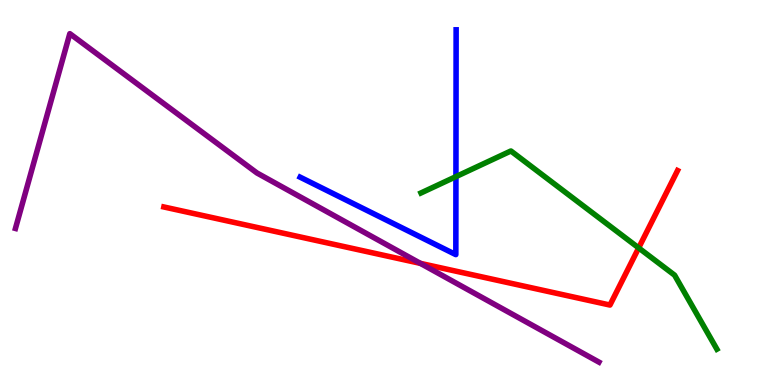[{'lines': ['blue', 'red'], 'intersections': []}, {'lines': ['green', 'red'], 'intersections': [{'x': 8.24, 'y': 3.56}]}, {'lines': ['purple', 'red'], 'intersections': [{'x': 5.42, 'y': 3.16}]}, {'lines': ['blue', 'green'], 'intersections': [{'x': 5.88, 'y': 5.41}]}, {'lines': ['blue', 'purple'], 'intersections': []}, {'lines': ['green', 'purple'], 'intersections': []}]